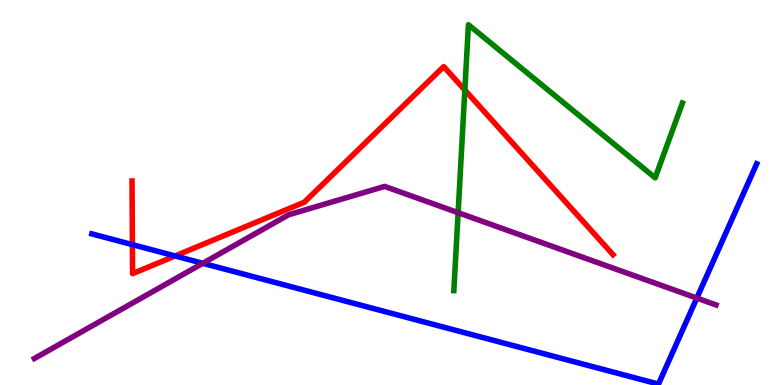[{'lines': ['blue', 'red'], 'intersections': [{'x': 1.71, 'y': 3.65}, {'x': 2.26, 'y': 3.35}]}, {'lines': ['green', 'red'], 'intersections': [{'x': 6.0, 'y': 7.66}]}, {'lines': ['purple', 'red'], 'intersections': []}, {'lines': ['blue', 'green'], 'intersections': []}, {'lines': ['blue', 'purple'], 'intersections': [{'x': 2.62, 'y': 3.16}, {'x': 8.99, 'y': 2.26}]}, {'lines': ['green', 'purple'], 'intersections': [{'x': 5.91, 'y': 4.48}]}]